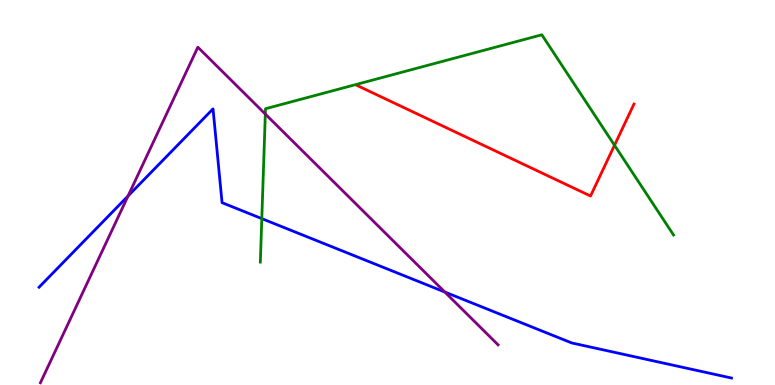[{'lines': ['blue', 'red'], 'intersections': []}, {'lines': ['green', 'red'], 'intersections': [{'x': 7.93, 'y': 6.23}]}, {'lines': ['purple', 'red'], 'intersections': []}, {'lines': ['blue', 'green'], 'intersections': [{'x': 3.38, 'y': 4.32}]}, {'lines': ['blue', 'purple'], 'intersections': [{'x': 1.65, 'y': 4.91}, {'x': 5.74, 'y': 2.41}]}, {'lines': ['green', 'purple'], 'intersections': [{'x': 3.42, 'y': 7.04}]}]